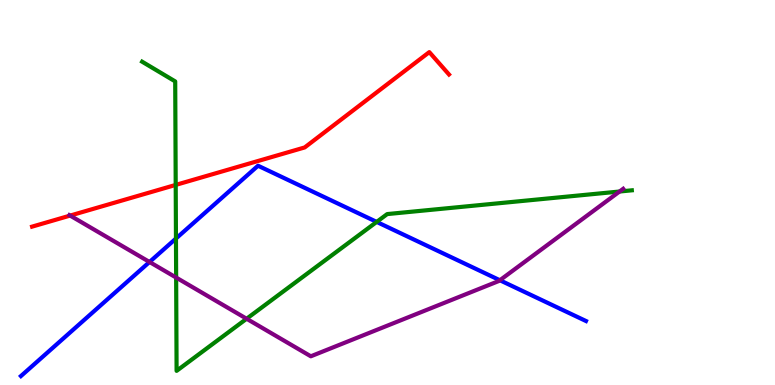[{'lines': ['blue', 'red'], 'intersections': []}, {'lines': ['green', 'red'], 'intersections': [{'x': 2.27, 'y': 5.2}]}, {'lines': ['purple', 'red'], 'intersections': [{'x': 0.905, 'y': 4.4}]}, {'lines': ['blue', 'green'], 'intersections': [{'x': 2.27, 'y': 3.8}, {'x': 4.86, 'y': 4.24}]}, {'lines': ['blue', 'purple'], 'intersections': [{'x': 1.93, 'y': 3.2}, {'x': 6.45, 'y': 2.72}]}, {'lines': ['green', 'purple'], 'intersections': [{'x': 2.27, 'y': 2.79}, {'x': 3.18, 'y': 1.72}, {'x': 7.99, 'y': 5.03}]}]